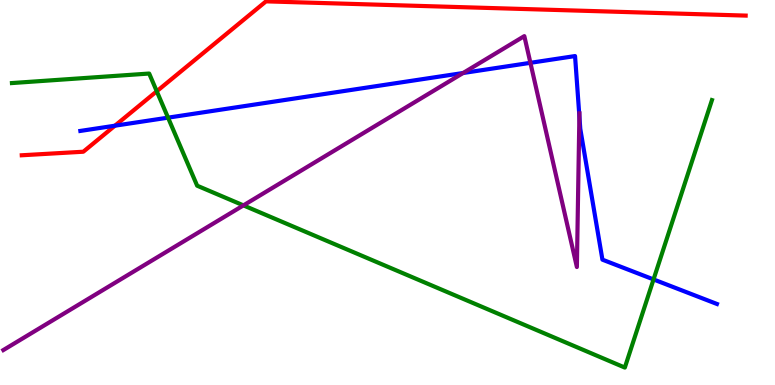[{'lines': ['blue', 'red'], 'intersections': [{'x': 1.48, 'y': 6.74}]}, {'lines': ['green', 'red'], 'intersections': [{'x': 2.02, 'y': 7.63}]}, {'lines': ['purple', 'red'], 'intersections': []}, {'lines': ['blue', 'green'], 'intersections': [{'x': 2.17, 'y': 6.94}, {'x': 8.43, 'y': 2.74}]}, {'lines': ['blue', 'purple'], 'intersections': [{'x': 5.98, 'y': 8.1}, {'x': 6.84, 'y': 8.37}, {'x': 7.48, 'y': 6.98}]}, {'lines': ['green', 'purple'], 'intersections': [{'x': 3.14, 'y': 4.67}]}]